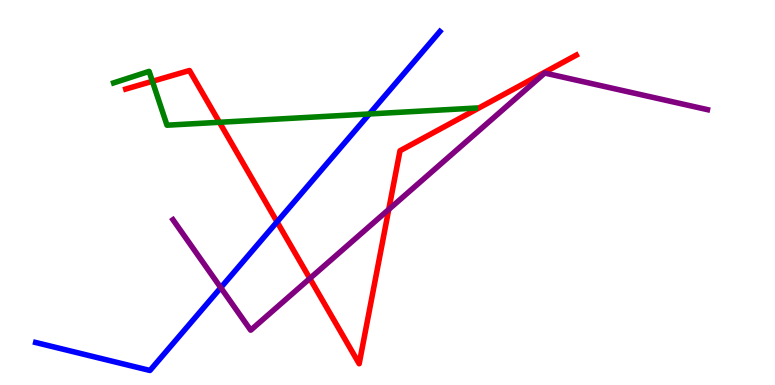[{'lines': ['blue', 'red'], 'intersections': [{'x': 3.58, 'y': 4.24}]}, {'lines': ['green', 'red'], 'intersections': [{'x': 1.97, 'y': 7.89}, {'x': 2.83, 'y': 6.82}]}, {'lines': ['purple', 'red'], 'intersections': [{'x': 4.0, 'y': 2.77}, {'x': 5.02, 'y': 4.56}]}, {'lines': ['blue', 'green'], 'intersections': [{'x': 4.77, 'y': 7.04}]}, {'lines': ['blue', 'purple'], 'intersections': [{'x': 2.85, 'y': 2.53}]}, {'lines': ['green', 'purple'], 'intersections': []}]